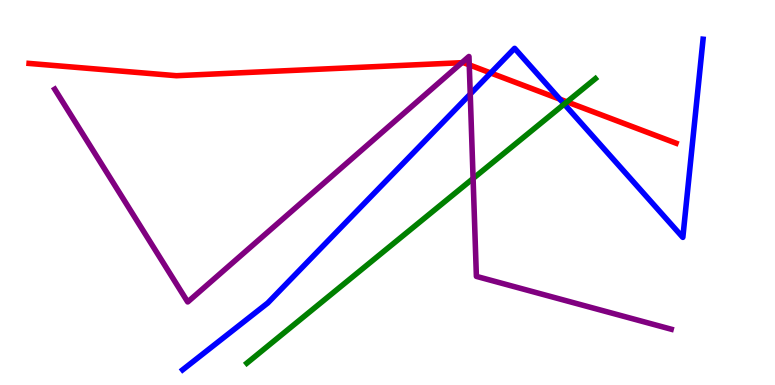[{'lines': ['blue', 'red'], 'intersections': [{'x': 6.33, 'y': 8.1}, {'x': 7.22, 'y': 7.42}]}, {'lines': ['green', 'red'], 'intersections': [{'x': 7.32, 'y': 7.35}]}, {'lines': ['purple', 'red'], 'intersections': [{'x': 5.96, 'y': 8.37}, {'x': 6.05, 'y': 8.32}]}, {'lines': ['blue', 'green'], 'intersections': [{'x': 7.28, 'y': 7.3}]}, {'lines': ['blue', 'purple'], 'intersections': [{'x': 6.07, 'y': 7.56}]}, {'lines': ['green', 'purple'], 'intersections': [{'x': 6.1, 'y': 5.36}]}]